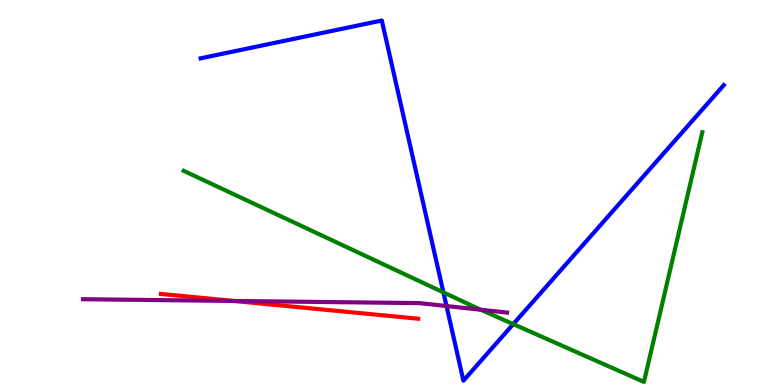[{'lines': ['blue', 'red'], 'intersections': []}, {'lines': ['green', 'red'], 'intersections': []}, {'lines': ['purple', 'red'], 'intersections': [{'x': 3.02, 'y': 2.18}]}, {'lines': ['blue', 'green'], 'intersections': [{'x': 5.72, 'y': 2.41}, {'x': 6.62, 'y': 1.58}]}, {'lines': ['blue', 'purple'], 'intersections': [{'x': 5.76, 'y': 2.05}]}, {'lines': ['green', 'purple'], 'intersections': [{'x': 6.2, 'y': 1.95}]}]